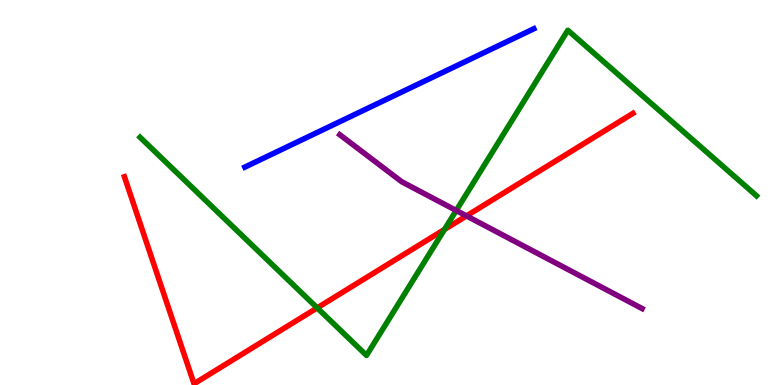[{'lines': ['blue', 'red'], 'intersections': []}, {'lines': ['green', 'red'], 'intersections': [{'x': 4.09, 'y': 2.0}, {'x': 5.74, 'y': 4.04}]}, {'lines': ['purple', 'red'], 'intersections': [{'x': 6.02, 'y': 4.39}]}, {'lines': ['blue', 'green'], 'intersections': []}, {'lines': ['blue', 'purple'], 'intersections': []}, {'lines': ['green', 'purple'], 'intersections': [{'x': 5.89, 'y': 4.53}]}]